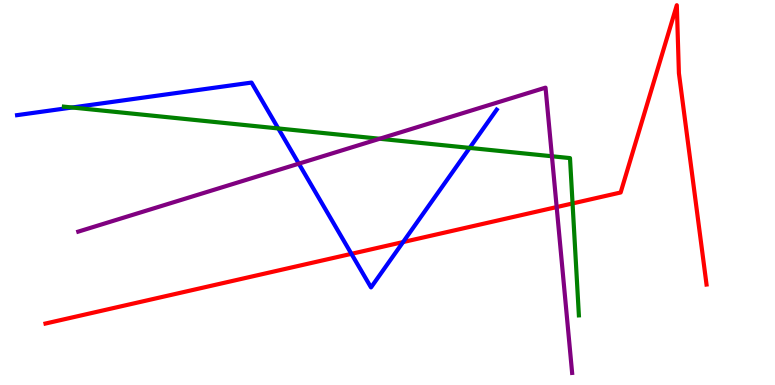[{'lines': ['blue', 'red'], 'intersections': [{'x': 4.53, 'y': 3.41}, {'x': 5.2, 'y': 3.71}]}, {'lines': ['green', 'red'], 'intersections': [{'x': 7.39, 'y': 4.72}]}, {'lines': ['purple', 'red'], 'intersections': [{'x': 7.18, 'y': 4.62}]}, {'lines': ['blue', 'green'], 'intersections': [{'x': 0.931, 'y': 7.21}, {'x': 3.59, 'y': 6.66}, {'x': 6.06, 'y': 6.16}]}, {'lines': ['blue', 'purple'], 'intersections': [{'x': 3.86, 'y': 5.75}]}, {'lines': ['green', 'purple'], 'intersections': [{'x': 4.9, 'y': 6.4}, {'x': 7.12, 'y': 5.94}]}]